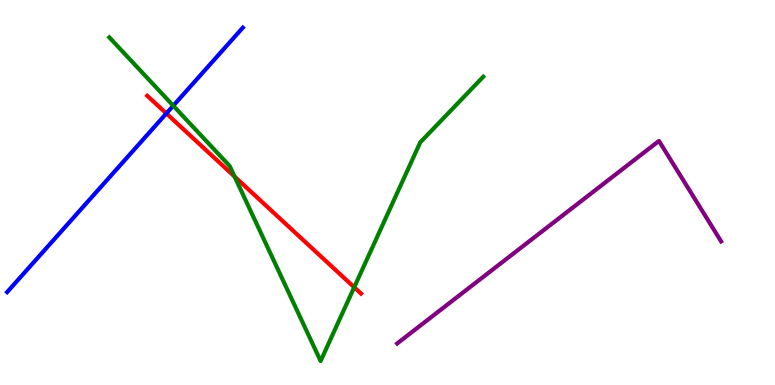[{'lines': ['blue', 'red'], 'intersections': [{'x': 2.15, 'y': 7.05}]}, {'lines': ['green', 'red'], 'intersections': [{'x': 3.03, 'y': 5.41}, {'x': 4.57, 'y': 2.54}]}, {'lines': ['purple', 'red'], 'intersections': []}, {'lines': ['blue', 'green'], 'intersections': [{'x': 2.24, 'y': 7.25}]}, {'lines': ['blue', 'purple'], 'intersections': []}, {'lines': ['green', 'purple'], 'intersections': []}]